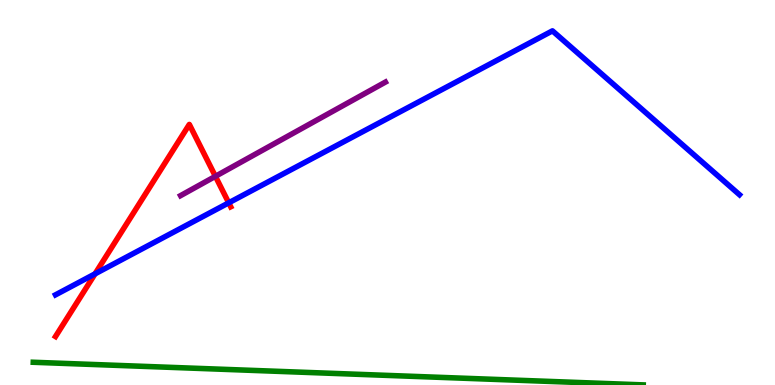[{'lines': ['blue', 'red'], 'intersections': [{'x': 1.23, 'y': 2.89}, {'x': 2.95, 'y': 4.73}]}, {'lines': ['green', 'red'], 'intersections': []}, {'lines': ['purple', 'red'], 'intersections': [{'x': 2.78, 'y': 5.42}]}, {'lines': ['blue', 'green'], 'intersections': []}, {'lines': ['blue', 'purple'], 'intersections': []}, {'lines': ['green', 'purple'], 'intersections': []}]